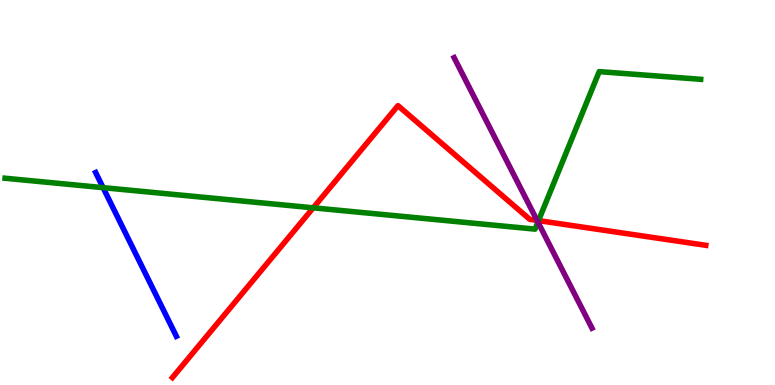[{'lines': ['blue', 'red'], 'intersections': []}, {'lines': ['green', 'red'], 'intersections': [{'x': 4.04, 'y': 4.6}, {'x': 6.95, 'y': 4.27}]}, {'lines': ['purple', 'red'], 'intersections': [{'x': 6.93, 'y': 4.28}]}, {'lines': ['blue', 'green'], 'intersections': [{'x': 1.33, 'y': 5.13}]}, {'lines': ['blue', 'purple'], 'intersections': []}, {'lines': ['green', 'purple'], 'intersections': [{'x': 6.94, 'y': 4.23}]}]